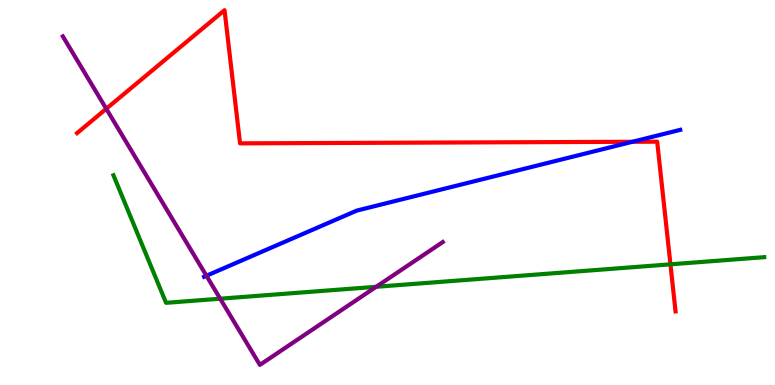[{'lines': ['blue', 'red'], 'intersections': [{'x': 8.16, 'y': 6.32}]}, {'lines': ['green', 'red'], 'intersections': [{'x': 8.65, 'y': 3.13}]}, {'lines': ['purple', 'red'], 'intersections': [{'x': 1.37, 'y': 7.17}]}, {'lines': ['blue', 'green'], 'intersections': []}, {'lines': ['blue', 'purple'], 'intersections': [{'x': 2.66, 'y': 2.84}]}, {'lines': ['green', 'purple'], 'intersections': [{'x': 2.84, 'y': 2.24}, {'x': 4.85, 'y': 2.55}]}]